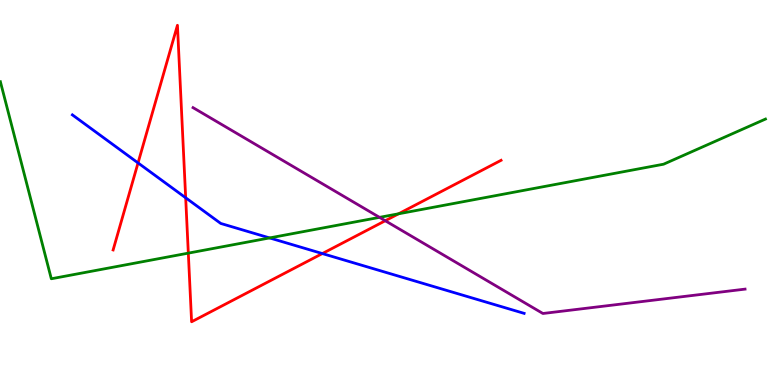[{'lines': ['blue', 'red'], 'intersections': [{'x': 1.78, 'y': 5.77}, {'x': 2.4, 'y': 4.86}, {'x': 4.16, 'y': 3.41}]}, {'lines': ['green', 'red'], 'intersections': [{'x': 2.43, 'y': 3.43}, {'x': 5.14, 'y': 4.45}]}, {'lines': ['purple', 'red'], 'intersections': [{'x': 4.97, 'y': 4.27}]}, {'lines': ['blue', 'green'], 'intersections': [{'x': 3.48, 'y': 3.82}]}, {'lines': ['blue', 'purple'], 'intersections': []}, {'lines': ['green', 'purple'], 'intersections': [{'x': 4.9, 'y': 4.35}]}]